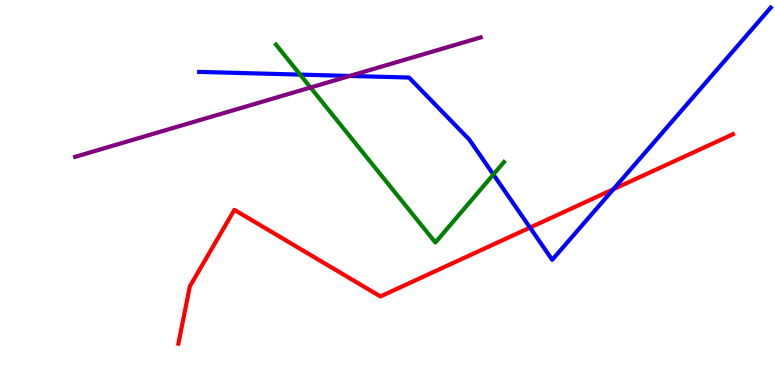[{'lines': ['blue', 'red'], 'intersections': [{'x': 6.84, 'y': 4.09}, {'x': 7.91, 'y': 5.08}]}, {'lines': ['green', 'red'], 'intersections': []}, {'lines': ['purple', 'red'], 'intersections': []}, {'lines': ['blue', 'green'], 'intersections': [{'x': 3.87, 'y': 8.06}, {'x': 6.37, 'y': 5.47}]}, {'lines': ['blue', 'purple'], 'intersections': [{'x': 4.51, 'y': 8.03}]}, {'lines': ['green', 'purple'], 'intersections': [{'x': 4.01, 'y': 7.73}]}]